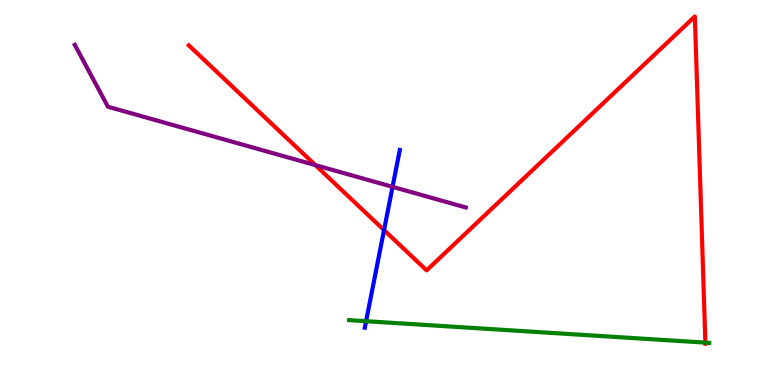[{'lines': ['blue', 'red'], 'intersections': [{'x': 4.96, 'y': 4.02}]}, {'lines': ['green', 'red'], 'intersections': [{'x': 9.1, 'y': 1.1}]}, {'lines': ['purple', 'red'], 'intersections': [{'x': 4.07, 'y': 5.71}]}, {'lines': ['blue', 'green'], 'intersections': [{'x': 4.72, 'y': 1.66}]}, {'lines': ['blue', 'purple'], 'intersections': [{'x': 5.07, 'y': 5.15}]}, {'lines': ['green', 'purple'], 'intersections': []}]